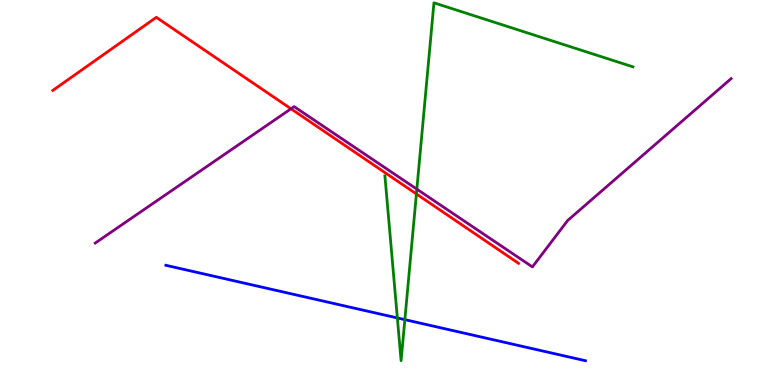[{'lines': ['blue', 'red'], 'intersections': []}, {'lines': ['green', 'red'], 'intersections': [{'x': 5.37, 'y': 4.96}]}, {'lines': ['purple', 'red'], 'intersections': [{'x': 3.75, 'y': 7.17}]}, {'lines': ['blue', 'green'], 'intersections': [{'x': 5.13, 'y': 1.74}, {'x': 5.22, 'y': 1.7}]}, {'lines': ['blue', 'purple'], 'intersections': []}, {'lines': ['green', 'purple'], 'intersections': [{'x': 5.38, 'y': 5.09}]}]